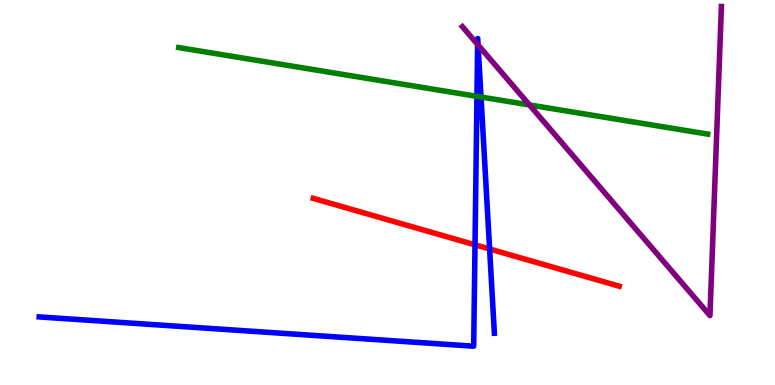[{'lines': ['blue', 'red'], 'intersections': [{'x': 6.13, 'y': 3.64}, {'x': 6.32, 'y': 3.53}]}, {'lines': ['green', 'red'], 'intersections': []}, {'lines': ['purple', 'red'], 'intersections': []}, {'lines': ['blue', 'green'], 'intersections': [{'x': 6.15, 'y': 7.5}, {'x': 6.21, 'y': 7.48}]}, {'lines': ['blue', 'purple'], 'intersections': [{'x': 6.16, 'y': 8.85}, {'x': 6.17, 'y': 8.83}]}, {'lines': ['green', 'purple'], 'intersections': [{'x': 6.83, 'y': 7.27}]}]